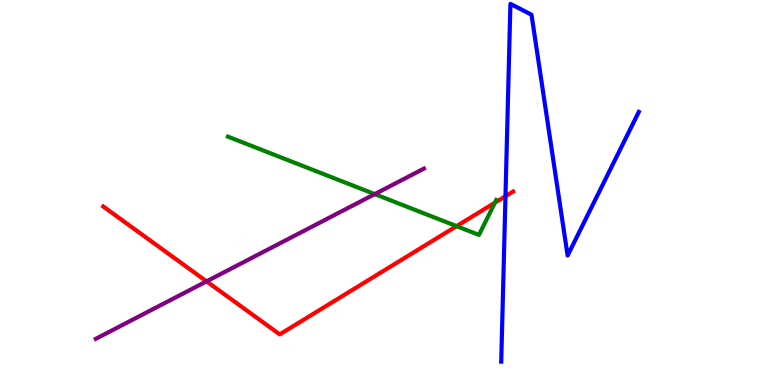[{'lines': ['blue', 'red'], 'intersections': [{'x': 6.52, 'y': 4.9}]}, {'lines': ['green', 'red'], 'intersections': [{'x': 5.89, 'y': 4.13}, {'x': 6.39, 'y': 4.74}]}, {'lines': ['purple', 'red'], 'intersections': [{'x': 2.67, 'y': 2.69}]}, {'lines': ['blue', 'green'], 'intersections': []}, {'lines': ['blue', 'purple'], 'intersections': []}, {'lines': ['green', 'purple'], 'intersections': [{'x': 4.84, 'y': 4.96}]}]